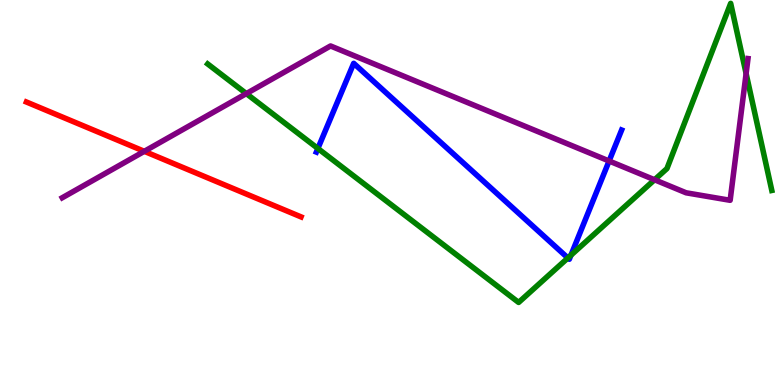[{'lines': ['blue', 'red'], 'intersections': []}, {'lines': ['green', 'red'], 'intersections': []}, {'lines': ['purple', 'red'], 'intersections': [{'x': 1.86, 'y': 6.07}]}, {'lines': ['blue', 'green'], 'intersections': [{'x': 4.1, 'y': 6.14}, {'x': 7.33, 'y': 3.3}, {'x': 7.37, 'y': 3.37}]}, {'lines': ['blue', 'purple'], 'intersections': [{'x': 7.86, 'y': 5.82}]}, {'lines': ['green', 'purple'], 'intersections': [{'x': 3.18, 'y': 7.57}, {'x': 8.45, 'y': 5.33}, {'x': 9.63, 'y': 8.09}]}]